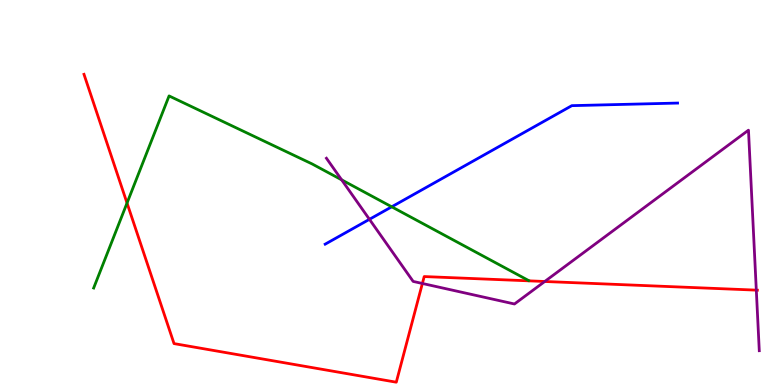[{'lines': ['blue', 'red'], 'intersections': []}, {'lines': ['green', 'red'], 'intersections': [{'x': 1.64, 'y': 4.73}]}, {'lines': ['purple', 'red'], 'intersections': [{'x': 5.45, 'y': 2.64}, {'x': 7.03, 'y': 2.69}, {'x': 9.76, 'y': 2.46}]}, {'lines': ['blue', 'green'], 'intersections': [{'x': 5.05, 'y': 4.63}]}, {'lines': ['blue', 'purple'], 'intersections': [{'x': 4.77, 'y': 4.3}]}, {'lines': ['green', 'purple'], 'intersections': [{'x': 4.41, 'y': 5.33}]}]